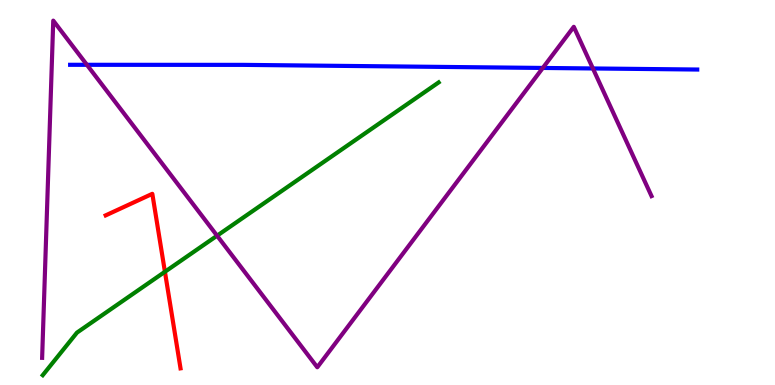[{'lines': ['blue', 'red'], 'intersections': []}, {'lines': ['green', 'red'], 'intersections': [{'x': 2.13, 'y': 2.94}]}, {'lines': ['purple', 'red'], 'intersections': []}, {'lines': ['blue', 'green'], 'intersections': []}, {'lines': ['blue', 'purple'], 'intersections': [{'x': 1.12, 'y': 8.32}, {'x': 7.0, 'y': 8.24}, {'x': 7.65, 'y': 8.22}]}, {'lines': ['green', 'purple'], 'intersections': [{'x': 2.8, 'y': 3.88}]}]